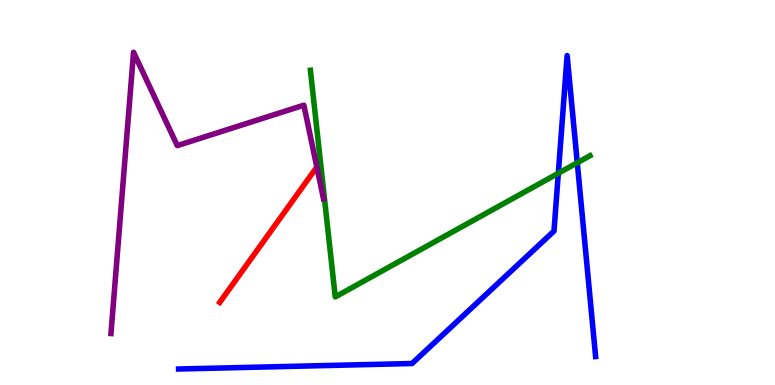[{'lines': ['blue', 'red'], 'intersections': []}, {'lines': ['green', 'red'], 'intersections': []}, {'lines': ['purple', 'red'], 'intersections': [{'x': 4.09, 'y': 5.66}]}, {'lines': ['blue', 'green'], 'intersections': [{'x': 7.2, 'y': 5.5}, {'x': 7.45, 'y': 5.77}]}, {'lines': ['blue', 'purple'], 'intersections': []}, {'lines': ['green', 'purple'], 'intersections': []}]